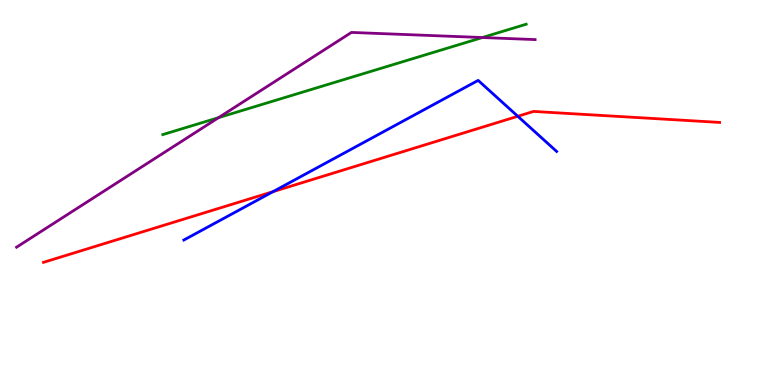[{'lines': ['blue', 'red'], 'intersections': [{'x': 3.52, 'y': 5.02}, {'x': 6.68, 'y': 6.98}]}, {'lines': ['green', 'red'], 'intersections': []}, {'lines': ['purple', 'red'], 'intersections': []}, {'lines': ['blue', 'green'], 'intersections': []}, {'lines': ['blue', 'purple'], 'intersections': []}, {'lines': ['green', 'purple'], 'intersections': [{'x': 2.82, 'y': 6.94}, {'x': 6.22, 'y': 9.03}]}]